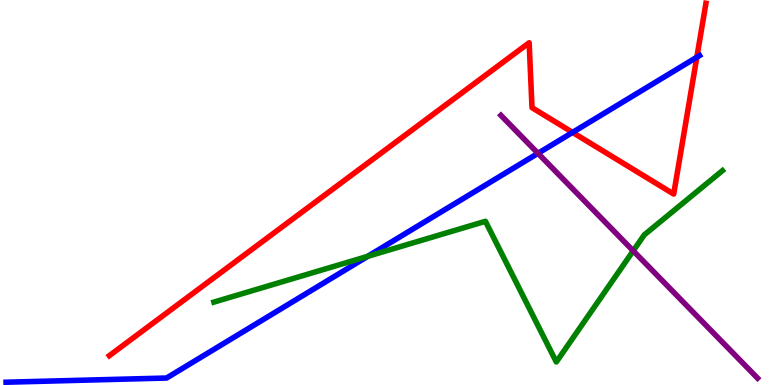[{'lines': ['blue', 'red'], 'intersections': [{'x': 7.39, 'y': 6.56}, {'x': 8.99, 'y': 8.51}]}, {'lines': ['green', 'red'], 'intersections': []}, {'lines': ['purple', 'red'], 'intersections': []}, {'lines': ['blue', 'green'], 'intersections': [{'x': 4.74, 'y': 3.34}]}, {'lines': ['blue', 'purple'], 'intersections': [{'x': 6.94, 'y': 6.02}]}, {'lines': ['green', 'purple'], 'intersections': [{'x': 8.17, 'y': 3.48}]}]